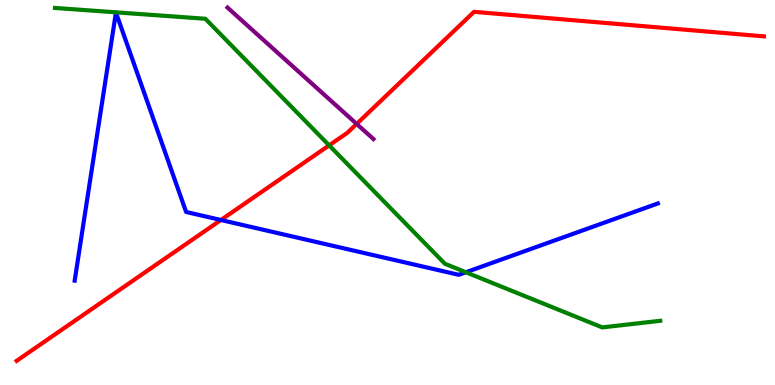[{'lines': ['blue', 'red'], 'intersections': [{'x': 2.85, 'y': 4.29}]}, {'lines': ['green', 'red'], 'intersections': [{'x': 4.25, 'y': 6.22}]}, {'lines': ['purple', 'red'], 'intersections': [{'x': 4.6, 'y': 6.78}]}, {'lines': ['blue', 'green'], 'intersections': [{'x': 6.01, 'y': 2.93}]}, {'lines': ['blue', 'purple'], 'intersections': []}, {'lines': ['green', 'purple'], 'intersections': []}]